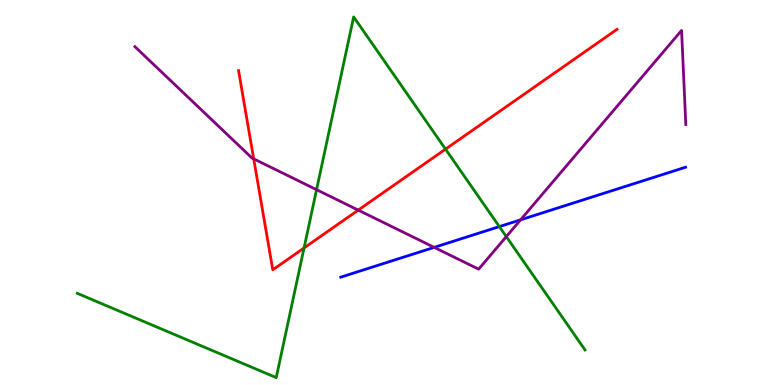[{'lines': ['blue', 'red'], 'intersections': []}, {'lines': ['green', 'red'], 'intersections': [{'x': 3.92, 'y': 3.56}, {'x': 5.75, 'y': 6.13}]}, {'lines': ['purple', 'red'], 'intersections': [{'x': 3.27, 'y': 5.87}, {'x': 4.62, 'y': 4.54}]}, {'lines': ['blue', 'green'], 'intersections': [{'x': 6.44, 'y': 4.11}]}, {'lines': ['blue', 'purple'], 'intersections': [{'x': 5.6, 'y': 3.57}, {'x': 6.72, 'y': 4.29}]}, {'lines': ['green', 'purple'], 'intersections': [{'x': 4.08, 'y': 5.07}, {'x': 6.53, 'y': 3.85}]}]